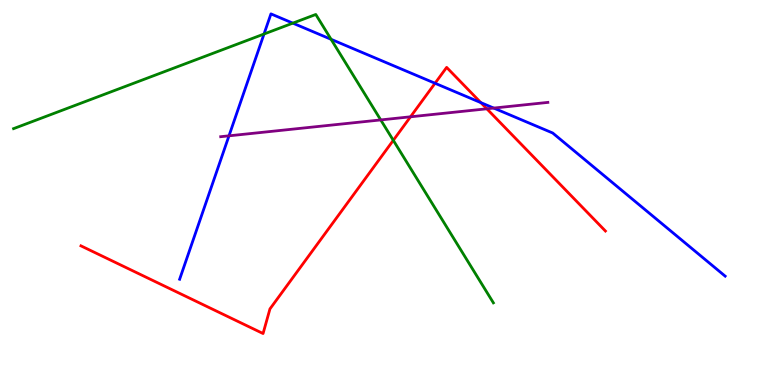[{'lines': ['blue', 'red'], 'intersections': [{'x': 5.61, 'y': 7.84}, {'x': 6.2, 'y': 7.33}]}, {'lines': ['green', 'red'], 'intersections': [{'x': 5.07, 'y': 6.36}]}, {'lines': ['purple', 'red'], 'intersections': [{'x': 5.3, 'y': 6.97}, {'x': 6.28, 'y': 7.17}]}, {'lines': ['blue', 'green'], 'intersections': [{'x': 3.41, 'y': 9.12}, {'x': 3.78, 'y': 9.4}, {'x': 4.27, 'y': 8.98}]}, {'lines': ['blue', 'purple'], 'intersections': [{'x': 2.95, 'y': 6.47}, {'x': 6.37, 'y': 7.19}]}, {'lines': ['green', 'purple'], 'intersections': [{'x': 4.91, 'y': 6.89}]}]